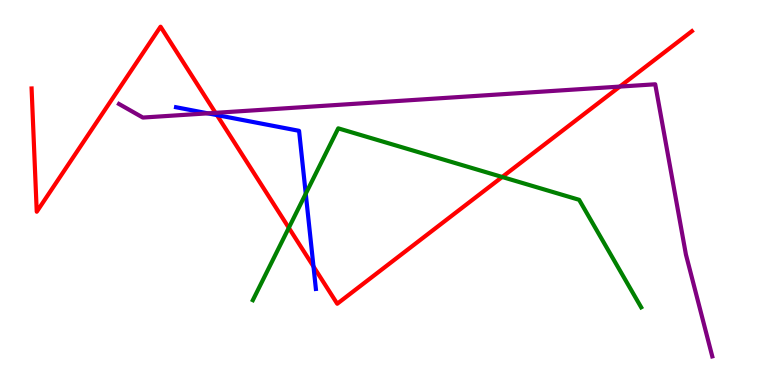[{'lines': ['blue', 'red'], 'intersections': [{'x': 2.8, 'y': 7.01}, {'x': 4.05, 'y': 3.08}]}, {'lines': ['green', 'red'], 'intersections': [{'x': 3.73, 'y': 4.08}, {'x': 6.48, 'y': 5.4}]}, {'lines': ['purple', 'red'], 'intersections': [{'x': 2.78, 'y': 7.07}, {'x': 8.0, 'y': 7.75}]}, {'lines': ['blue', 'green'], 'intersections': [{'x': 3.95, 'y': 4.97}]}, {'lines': ['blue', 'purple'], 'intersections': [{'x': 2.68, 'y': 7.06}]}, {'lines': ['green', 'purple'], 'intersections': []}]